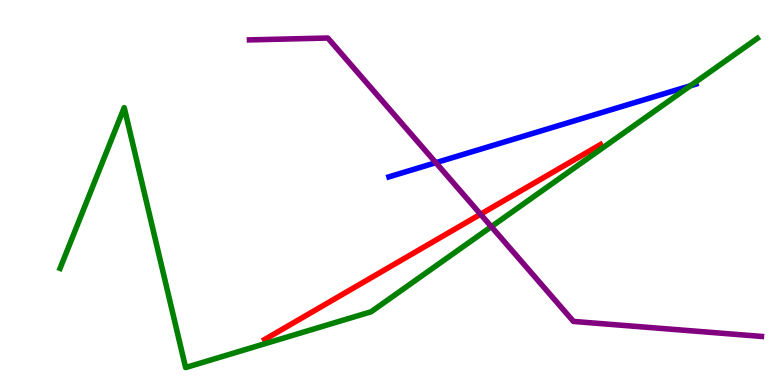[{'lines': ['blue', 'red'], 'intersections': []}, {'lines': ['green', 'red'], 'intersections': []}, {'lines': ['purple', 'red'], 'intersections': [{'x': 6.2, 'y': 4.44}]}, {'lines': ['blue', 'green'], 'intersections': [{'x': 8.91, 'y': 7.77}]}, {'lines': ['blue', 'purple'], 'intersections': [{'x': 5.62, 'y': 5.77}]}, {'lines': ['green', 'purple'], 'intersections': [{'x': 6.34, 'y': 4.11}]}]